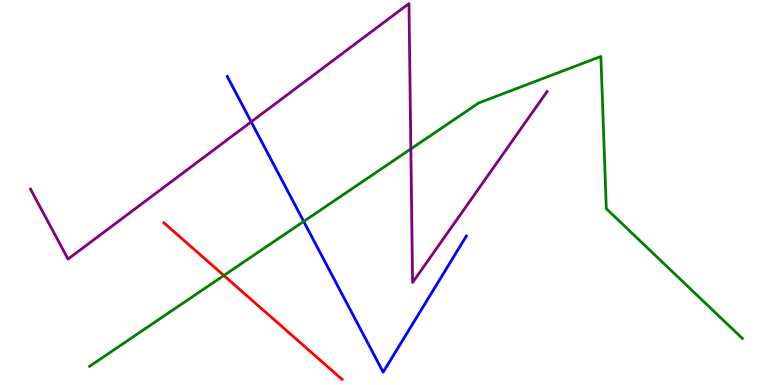[{'lines': ['blue', 'red'], 'intersections': []}, {'lines': ['green', 'red'], 'intersections': [{'x': 2.89, 'y': 2.84}]}, {'lines': ['purple', 'red'], 'intersections': []}, {'lines': ['blue', 'green'], 'intersections': [{'x': 3.92, 'y': 4.25}]}, {'lines': ['blue', 'purple'], 'intersections': [{'x': 3.24, 'y': 6.84}]}, {'lines': ['green', 'purple'], 'intersections': [{'x': 5.3, 'y': 6.13}]}]